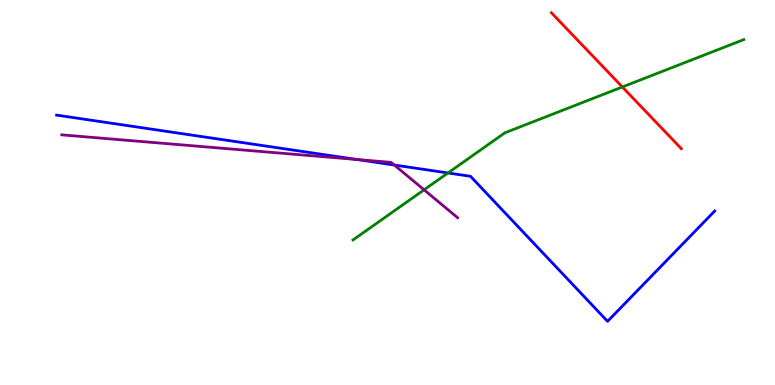[{'lines': ['blue', 'red'], 'intersections': []}, {'lines': ['green', 'red'], 'intersections': [{'x': 8.03, 'y': 7.74}]}, {'lines': ['purple', 'red'], 'intersections': []}, {'lines': ['blue', 'green'], 'intersections': [{'x': 5.78, 'y': 5.51}]}, {'lines': ['blue', 'purple'], 'intersections': [{'x': 4.61, 'y': 5.86}, {'x': 5.09, 'y': 5.71}]}, {'lines': ['green', 'purple'], 'intersections': [{'x': 5.47, 'y': 5.07}]}]